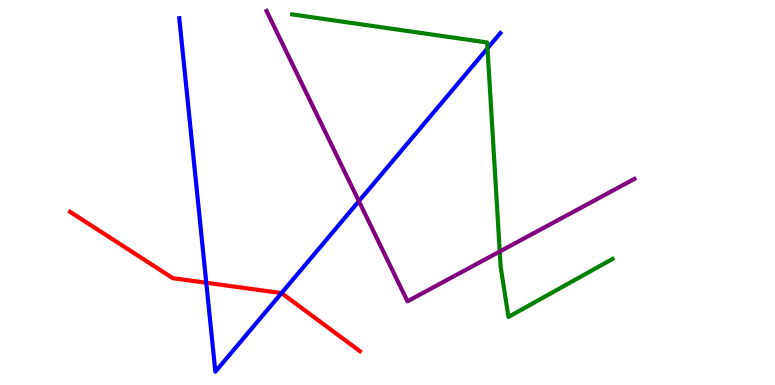[{'lines': ['blue', 'red'], 'intersections': [{'x': 2.66, 'y': 2.66}, {'x': 3.63, 'y': 2.39}]}, {'lines': ['green', 'red'], 'intersections': []}, {'lines': ['purple', 'red'], 'intersections': []}, {'lines': ['blue', 'green'], 'intersections': [{'x': 6.29, 'y': 8.74}]}, {'lines': ['blue', 'purple'], 'intersections': [{'x': 4.63, 'y': 4.77}]}, {'lines': ['green', 'purple'], 'intersections': [{'x': 6.45, 'y': 3.47}]}]